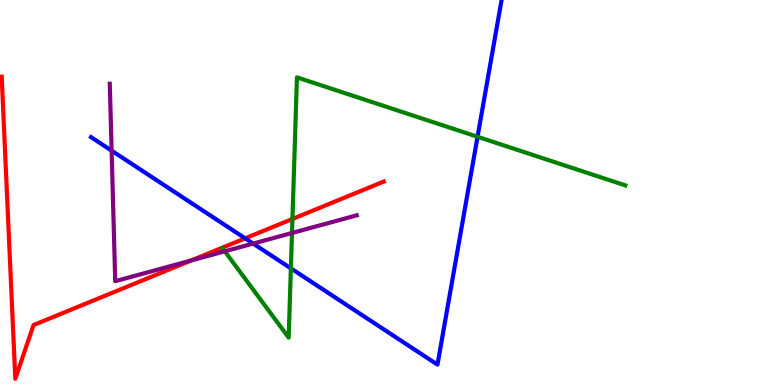[{'lines': ['blue', 'red'], 'intersections': [{'x': 3.16, 'y': 3.81}]}, {'lines': ['green', 'red'], 'intersections': [{'x': 3.77, 'y': 4.31}]}, {'lines': ['purple', 'red'], 'intersections': [{'x': 2.46, 'y': 3.23}]}, {'lines': ['blue', 'green'], 'intersections': [{'x': 3.75, 'y': 3.03}, {'x': 6.16, 'y': 6.45}]}, {'lines': ['blue', 'purple'], 'intersections': [{'x': 1.44, 'y': 6.09}, {'x': 3.27, 'y': 3.67}]}, {'lines': ['green', 'purple'], 'intersections': [{'x': 2.9, 'y': 3.47}, {'x': 3.77, 'y': 3.95}]}]